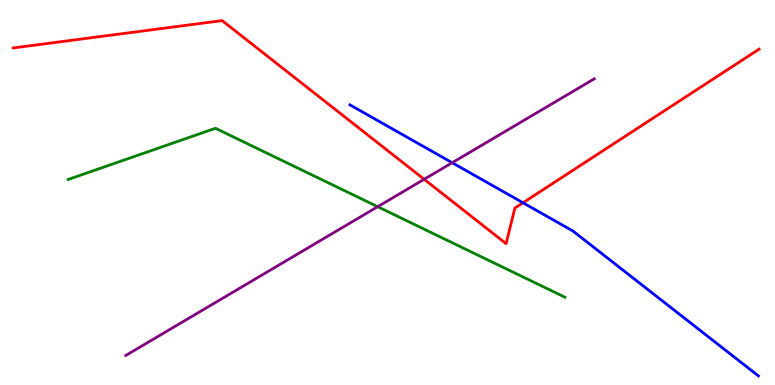[{'lines': ['blue', 'red'], 'intersections': [{'x': 6.75, 'y': 4.73}]}, {'lines': ['green', 'red'], 'intersections': []}, {'lines': ['purple', 'red'], 'intersections': [{'x': 5.47, 'y': 5.34}]}, {'lines': ['blue', 'green'], 'intersections': []}, {'lines': ['blue', 'purple'], 'intersections': [{'x': 5.83, 'y': 5.77}]}, {'lines': ['green', 'purple'], 'intersections': [{'x': 4.87, 'y': 4.63}]}]